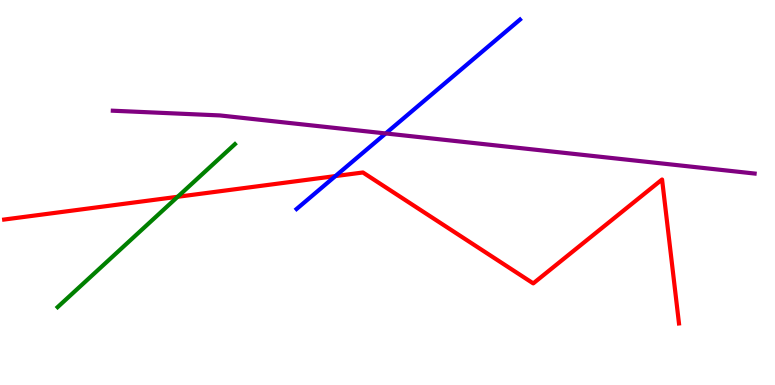[{'lines': ['blue', 'red'], 'intersections': [{'x': 4.33, 'y': 5.43}]}, {'lines': ['green', 'red'], 'intersections': [{'x': 2.29, 'y': 4.89}]}, {'lines': ['purple', 'red'], 'intersections': []}, {'lines': ['blue', 'green'], 'intersections': []}, {'lines': ['blue', 'purple'], 'intersections': [{'x': 4.98, 'y': 6.53}]}, {'lines': ['green', 'purple'], 'intersections': []}]